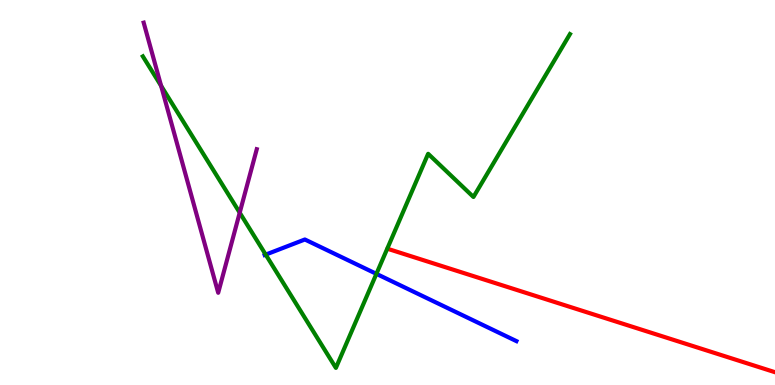[{'lines': ['blue', 'red'], 'intersections': []}, {'lines': ['green', 'red'], 'intersections': []}, {'lines': ['purple', 'red'], 'intersections': []}, {'lines': ['blue', 'green'], 'intersections': [{'x': 3.43, 'y': 3.39}, {'x': 4.86, 'y': 2.89}]}, {'lines': ['blue', 'purple'], 'intersections': []}, {'lines': ['green', 'purple'], 'intersections': [{'x': 2.08, 'y': 7.77}, {'x': 3.09, 'y': 4.48}]}]